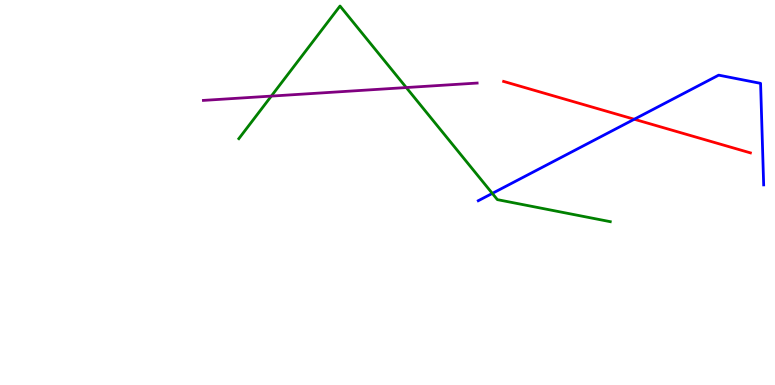[{'lines': ['blue', 'red'], 'intersections': [{'x': 8.18, 'y': 6.9}]}, {'lines': ['green', 'red'], 'intersections': []}, {'lines': ['purple', 'red'], 'intersections': []}, {'lines': ['blue', 'green'], 'intersections': [{'x': 6.35, 'y': 4.98}]}, {'lines': ['blue', 'purple'], 'intersections': []}, {'lines': ['green', 'purple'], 'intersections': [{'x': 3.5, 'y': 7.5}, {'x': 5.24, 'y': 7.73}]}]